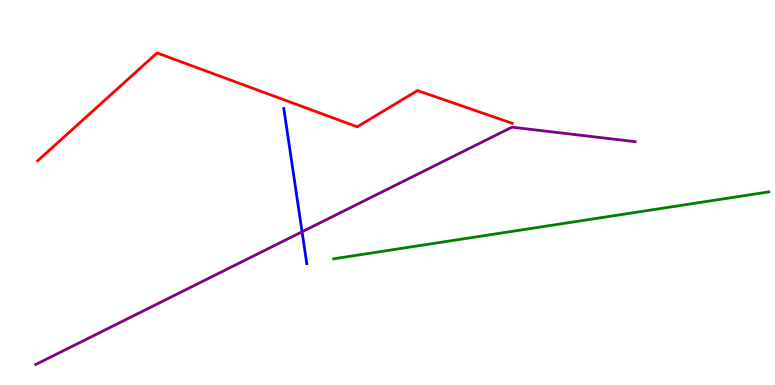[{'lines': ['blue', 'red'], 'intersections': []}, {'lines': ['green', 'red'], 'intersections': []}, {'lines': ['purple', 'red'], 'intersections': []}, {'lines': ['blue', 'green'], 'intersections': []}, {'lines': ['blue', 'purple'], 'intersections': [{'x': 3.9, 'y': 3.98}]}, {'lines': ['green', 'purple'], 'intersections': []}]